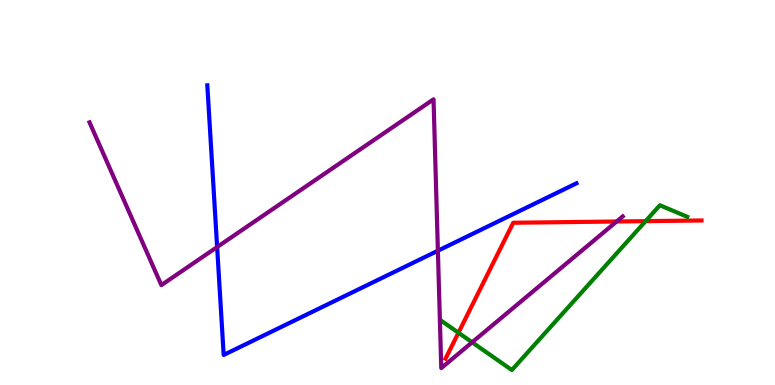[{'lines': ['blue', 'red'], 'intersections': []}, {'lines': ['green', 'red'], 'intersections': [{'x': 5.92, 'y': 1.36}, {'x': 8.33, 'y': 4.26}]}, {'lines': ['purple', 'red'], 'intersections': [{'x': 7.96, 'y': 4.25}]}, {'lines': ['blue', 'green'], 'intersections': []}, {'lines': ['blue', 'purple'], 'intersections': [{'x': 2.8, 'y': 3.58}, {'x': 5.65, 'y': 3.49}]}, {'lines': ['green', 'purple'], 'intersections': [{'x': 6.09, 'y': 1.11}]}]